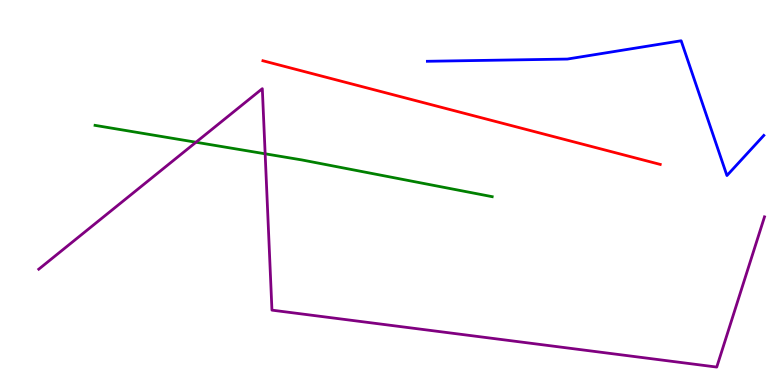[{'lines': ['blue', 'red'], 'intersections': []}, {'lines': ['green', 'red'], 'intersections': []}, {'lines': ['purple', 'red'], 'intersections': []}, {'lines': ['blue', 'green'], 'intersections': []}, {'lines': ['blue', 'purple'], 'intersections': []}, {'lines': ['green', 'purple'], 'intersections': [{'x': 2.53, 'y': 6.31}, {'x': 3.42, 'y': 6.01}]}]